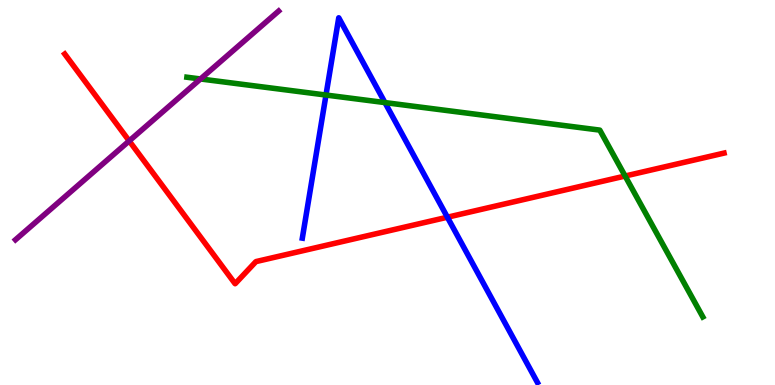[{'lines': ['blue', 'red'], 'intersections': [{'x': 5.77, 'y': 4.36}]}, {'lines': ['green', 'red'], 'intersections': [{'x': 8.07, 'y': 5.43}]}, {'lines': ['purple', 'red'], 'intersections': [{'x': 1.67, 'y': 6.34}]}, {'lines': ['blue', 'green'], 'intersections': [{'x': 4.21, 'y': 7.53}, {'x': 4.97, 'y': 7.34}]}, {'lines': ['blue', 'purple'], 'intersections': []}, {'lines': ['green', 'purple'], 'intersections': [{'x': 2.59, 'y': 7.95}]}]